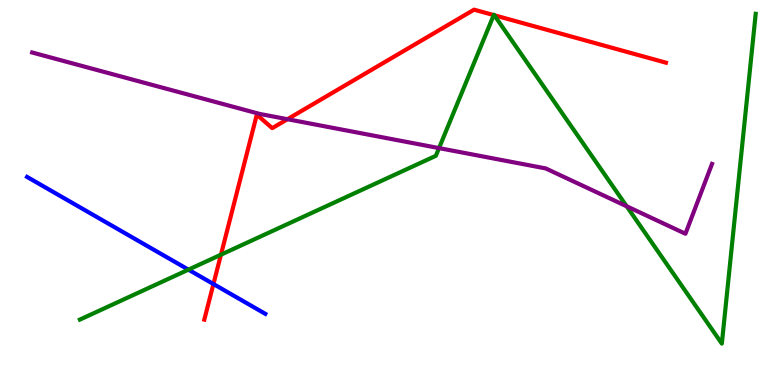[{'lines': ['blue', 'red'], 'intersections': [{'x': 2.75, 'y': 2.62}]}, {'lines': ['green', 'red'], 'intersections': [{'x': 2.85, 'y': 3.38}, {'x': 6.37, 'y': 9.61}, {'x': 6.38, 'y': 9.6}]}, {'lines': ['purple', 'red'], 'intersections': [{'x': 3.71, 'y': 6.9}]}, {'lines': ['blue', 'green'], 'intersections': [{'x': 2.43, 'y': 3.0}]}, {'lines': ['blue', 'purple'], 'intersections': []}, {'lines': ['green', 'purple'], 'intersections': [{'x': 5.66, 'y': 6.15}, {'x': 8.09, 'y': 4.64}]}]